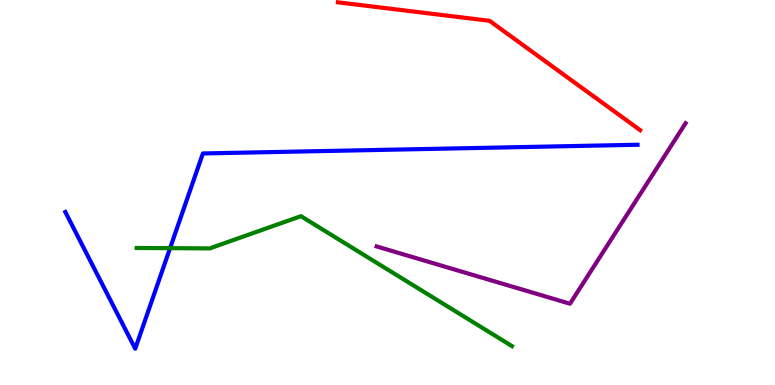[{'lines': ['blue', 'red'], 'intersections': []}, {'lines': ['green', 'red'], 'intersections': []}, {'lines': ['purple', 'red'], 'intersections': []}, {'lines': ['blue', 'green'], 'intersections': [{'x': 2.19, 'y': 3.55}]}, {'lines': ['blue', 'purple'], 'intersections': []}, {'lines': ['green', 'purple'], 'intersections': []}]